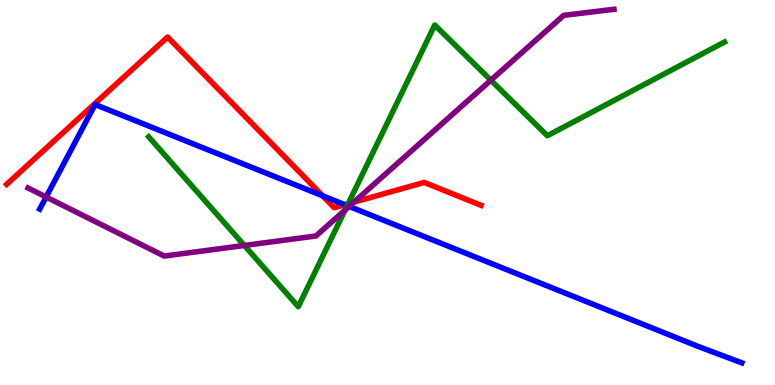[{'lines': ['blue', 'red'], 'intersections': [{'x': 4.16, 'y': 4.92}, {'x': 4.45, 'y': 4.68}]}, {'lines': ['green', 'red'], 'intersections': [{'x': 4.49, 'y': 4.71}]}, {'lines': ['purple', 'red'], 'intersections': [{'x': 4.57, 'y': 4.75}]}, {'lines': ['blue', 'green'], 'intersections': [{'x': 4.48, 'y': 4.66}]}, {'lines': ['blue', 'purple'], 'intersections': [{'x': 0.595, 'y': 4.88}, {'x': 4.5, 'y': 4.64}]}, {'lines': ['green', 'purple'], 'intersections': [{'x': 3.15, 'y': 3.62}, {'x': 4.45, 'y': 4.55}, {'x': 6.33, 'y': 7.92}]}]